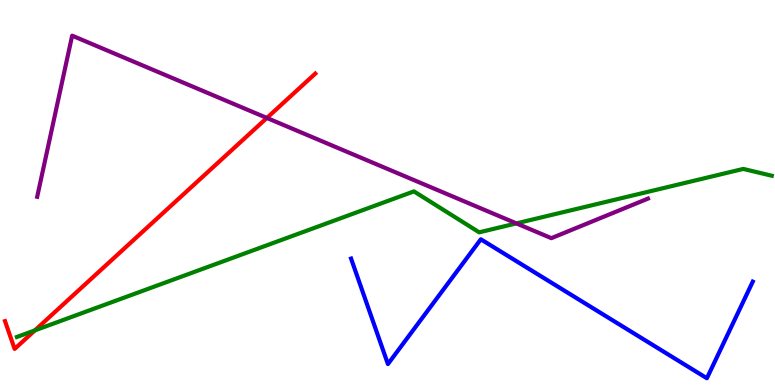[{'lines': ['blue', 'red'], 'intersections': []}, {'lines': ['green', 'red'], 'intersections': [{'x': 0.45, 'y': 1.42}]}, {'lines': ['purple', 'red'], 'intersections': [{'x': 3.44, 'y': 6.94}]}, {'lines': ['blue', 'green'], 'intersections': []}, {'lines': ['blue', 'purple'], 'intersections': []}, {'lines': ['green', 'purple'], 'intersections': [{'x': 6.66, 'y': 4.2}]}]